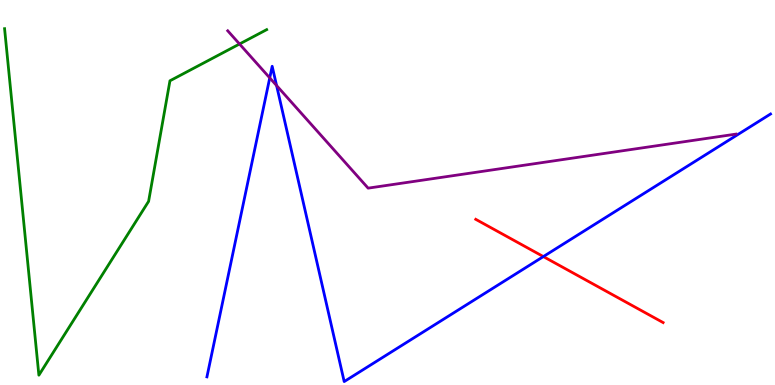[{'lines': ['blue', 'red'], 'intersections': [{'x': 7.01, 'y': 3.34}]}, {'lines': ['green', 'red'], 'intersections': []}, {'lines': ['purple', 'red'], 'intersections': []}, {'lines': ['blue', 'green'], 'intersections': []}, {'lines': ['blue', 'purple'], 'intersections': [{'x': 3.48, 'y': 7.98}, {'x': 3.57, 'y': 7.78}]}, {'lines': ['green', 'purple'], 'intersections': [{'x': 3.09, 'y': 8.86}]}]